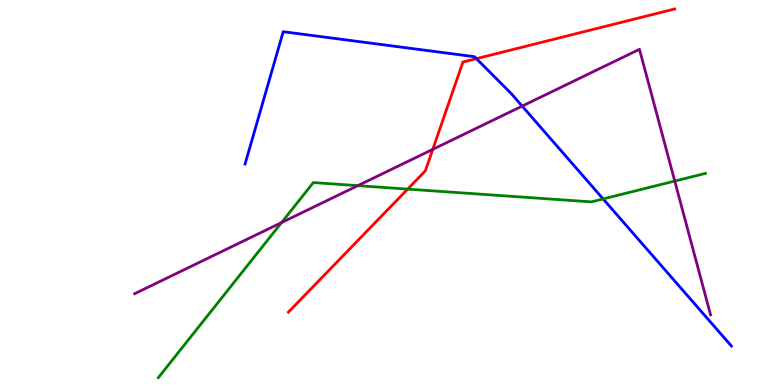[{'lines': ['blue', 'red'], 'intersections': [{'x': 6.15, 'y': 8.48}]}, {'lines': ['green', 'red'], 'intersections': [{'x': 5.26, 'y': 5.09}]}, {'lines': ['purple', 'red'], 'intersections': [{'x': 5.58, 'y': 6.12}]}, {'lines': ['blue', 'green'], 'intersections': [{'x': 7.78, 'y': 4.83}]}, {'lines': ['blue', 'purple'], 'intersections': [{'x': 6.74, 'y': 7.24}]}, {'lines': ['green', 'purple'], 'intersections': [{'x': 3.63, 'y': 4.22}, {'x': 4.62, 'y': 5.18}, {'x': 8.71, 'y': 5.3}]}]